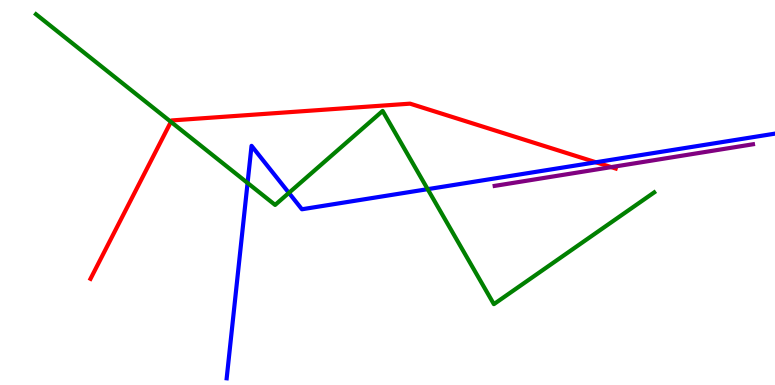[{'lines': ['blue', 'red'], 'intersections': [{'x': 7.69, 'y': 5.79}]}, {'lines': ['green', 'red'], 'intersections': [{'x': 2.21, 'y': 6.84}]}, {'lines': ['purple', 'red'], 'intersections': [{'x': 7.89, 'y': 5.66}]}, {'lines': ['blue', 'green'], 'intersections': [{'x': 3.19, 'y': 5.25}, {'x': 3.73, 'y': 4.99}, {'x': 5.52, 'y': 5.09}]}, {'lines': ['blue', 'purple'], 'intersections': []}, {'lines': ['green', 'purple'], 'intersections': []}]